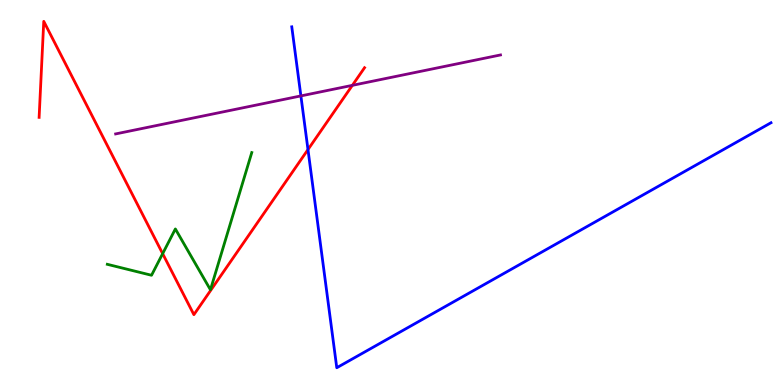[{'lines': ['blue', 'red'], 'intersections': [{'x': 3.97, 'y': 6.12}]}, {'lines': ['green', 'red'], 'intersections': [{'x': 2.1, 'y': 3.41}]}, {'lines': ['purple', 'red'], 'intersections': [{'x': 4.55, 'y': 7.78}]}, {'lines': ['blue', 'green'], 'intersections': []}, {'lines': ['blue', 'purple'], 'intersections': [{'x': 3.88, 'y': 7.51}]}, {'lines': ['green', 'purple'], 'intersections': []}]